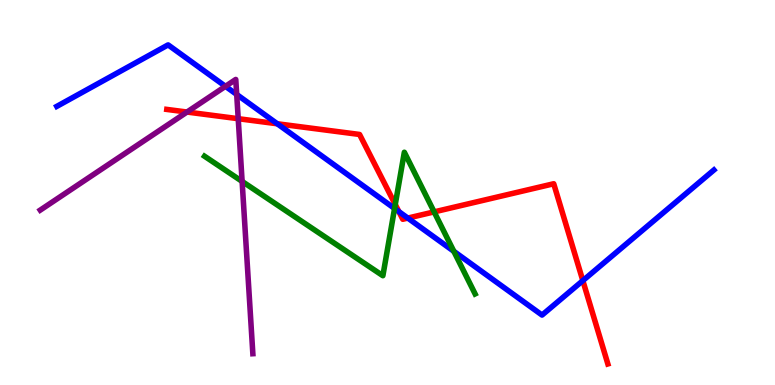[{'lines': ['blue', 'red'], 'intersections': [{'x': 3.58, 'y': 6.79}, {'x': 5.15, 'y': 4.5}, {'x': 5.26, 'y': 4.34}, {'x': 7.52, 'y': 2.71}]}, {'lines': ['green', 'red'], 'intersections': [{'x': 5.1, 'y': 4.69}, {'x': 5.6, 'y': 4.5}]}, {'lines': ['purple', 'red'], 'intersections': [{'x': 2.41, 'y': 7.09}, {'x': 3.07, 'y': 6.92}]}, {'lines': ['blue', 'green'], 'intersections': [{'x': 5.09, 'y': 4.58}, {'x': 5.86, 'y': 3.47}]}, {'lines': ['blue', 'purple'], 'intersections': [{'x': 2.91, 'y': 7.76}, {'x': 3.05, 'y': 7.55}]}, {'lines': ['green', 'purple'], 'intersections': [{'x': 3.12, 'y': 5.29}]}]